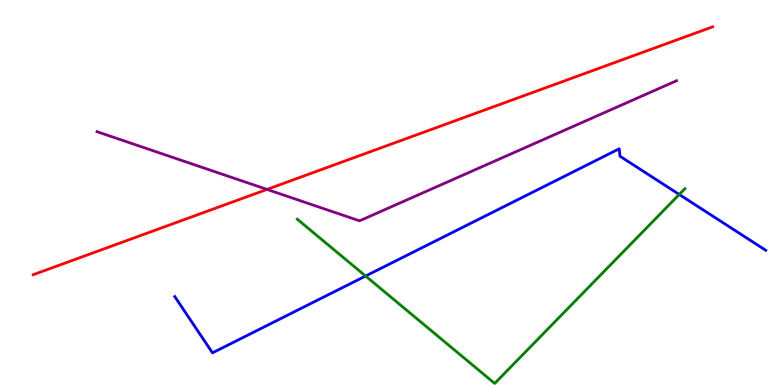[{'lines': ['blue', 'red'], 'intersections': []}, {'lines': ['green', 'red'], 'intersections': []}, {'lines': ['purple', 'red'], 'intersections': [{'x': 3.45, 'y': 5.08}]}, {'lines': ['blue', 'green'], 'intersections': [{'x': 4.72, 'y': 2.83}, {'x': 8.76, 'y': 4.95}]}, {'lines': ['blue', 'purple'], 'intersections': []}, {'lines': ['green', 'purple'], 'intersections': []}]